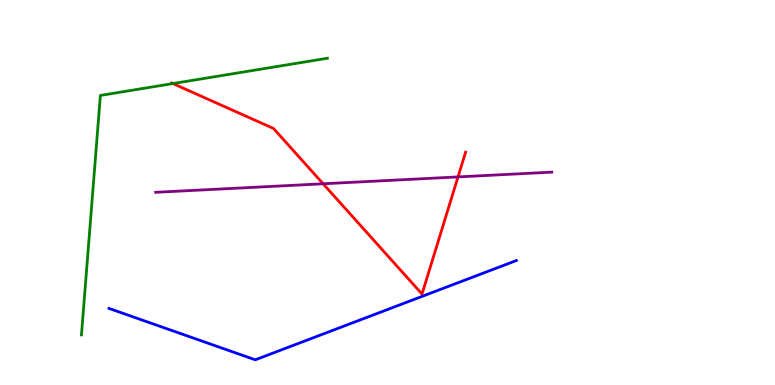[{'lines': ['blue', 'red'], 'intersections': []}, {'lines': ['green', 'red'], 'intersections': [{'x': 2.23, 'y': 7.83}]}, {'lines': ['purple', 'red'], 'intersections': [{'x': 4.17, 'y': 5.23}, {'x': 5.91, 'y': 5.4}]}, {'lines': ['blue', 'green'], 'intersections': []}, {'lines': ['blue', 'purple'], 'intersections': []}, {'lines': ['green', 'purple'], 'intersections': []}]